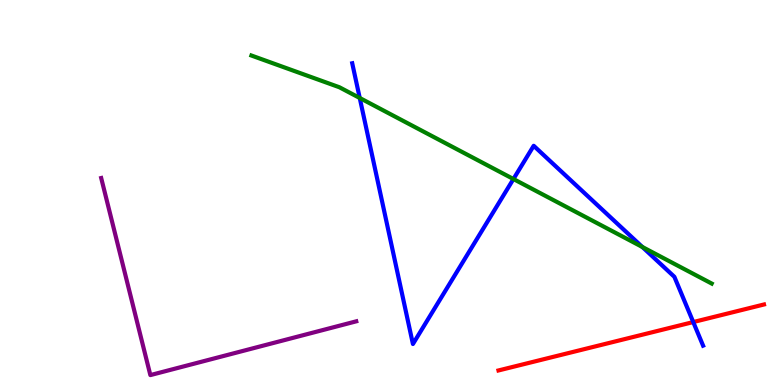[{'lines': ['blue', 'red'], 'intersections': [{'x': 8.95, 'y': 1.63}]}, {'lines': ['green', 'red'], 'intersections': []}, {'lines': ['purple', 'red'], 'intersections': []}, {'lines': ['blue', 'green'], 'intersections': [{'x': 4.64, 'y': 7.45}, {'x': 6.63, 'y': 5.35}, {'x': 8.29, 'y': 3.58}]}, {'lines': ['blue', 'purple'], 'intersections': []}, {'lines': ['green', 'purple'], 'intersections': []}]